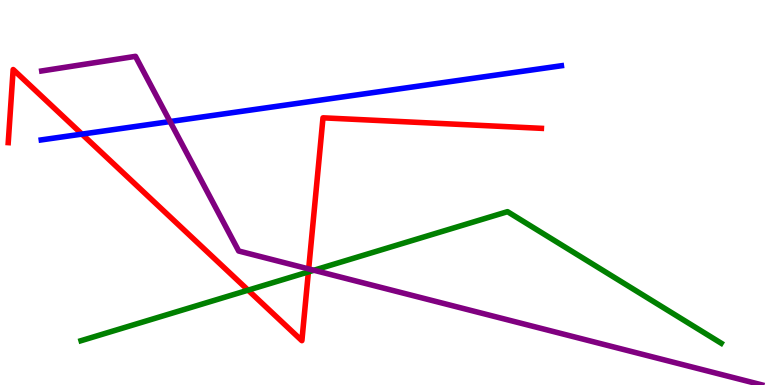[{'lines': ['blue', 'red'], 'intersections': [{'x': 1.06, 'y': 6.52}]}, {'lines': ['green', 'red'], 'intersections': [{'x': 3.2, 'y': 2.46}, {'x': 3.98, 'y': 2.94}]}, {'lines': ['purple', 'red'], 'intersections': [{'x': 3.98, 'y': 3.01}]}, {'lines': ['blue', 'green'], 'intersections': []}, {'lines': ['blue', 'purple'], 'intersections': [{'x': 2.19, 'y': 6.84}]}, {'lines': ['green', 'purple'], 'intersections': [{'x': 4.05, 'y': 2.98}]}]